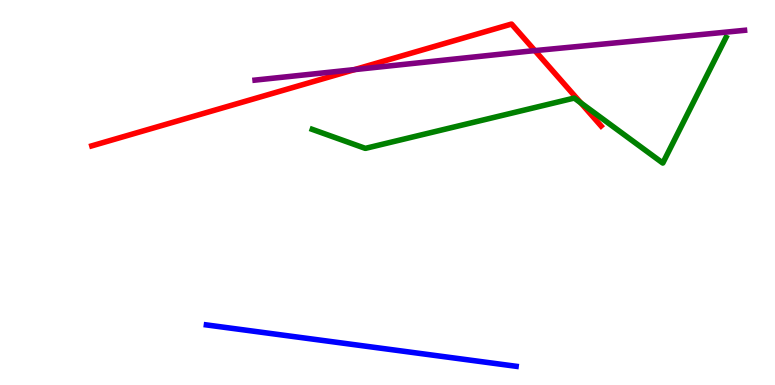[{'lines': ['blue', 'red'], 'intersections': []}, {'lines': ['green', 'red'], 'intersections': [{'x': 7.49, 'y': 7.33}]}, {'lines': ['purple', 'red'], 'intersections': [{'x': 4.58, 'y': 8.19}, {'x': 6.9, 'y': 8.69}]}, {'lines': ['blue', 'green'], 'intersections': []}, {'lines': ['blue', 'purple'], 'intersections': []}, {'lines': ['green', 'purple'], 'intersections': []}]